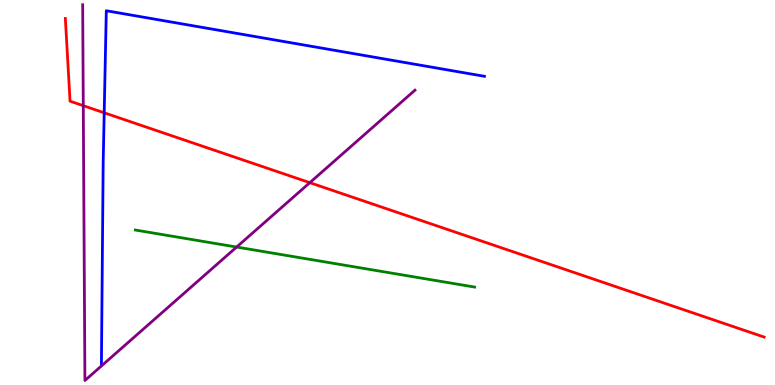[{'lines': ['blue', 'red'], 'intersections': [{'x': 1.34, 'y': 7.07}]}, {'lines': ['green', 'red'], 'intersections': []}, {'lines': ['purple', 'red'], 'intersections': [{'x': 1.07, 'y': 7.26}, {'x': 4.0, 'y': 5.26}]}, {'lines': ['blue', 'green'], 'intersections': []}, {'lines': ['blue', 'purple'], 'intersections': []}, {'lines': ['green', 'purple'], 'intersections': [{'x': 3.05, 'y': 3.58}]}]